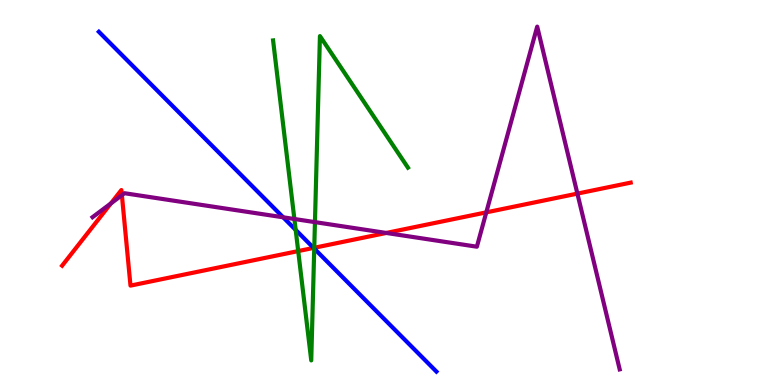[{'lines': ['blue', 'red'], 'intersections': [{'x': 4.05, 'y': 3.56}]}, {'lines': ['green', 'red'], 'intersections': [{'x': 3.85, 'y': 3.48}, {'x': 4.06, 'y': 3.56}]}, {'lines': ['purple', 'red'], 'intersections': [{'x': 1.43, 'y': 4.72}, {'x': 1.57, 'y': 4.93}, {'x': 4.98, 'y': 3.95}, {'x': 6.27, 'y': 4.48}, {'x': 7.45, 'y': 4.97}]}, {'lines': ['blue', 'green'], 'intersections': [{'x': 3.82, 'y': 4.03}, {'x': 4.05, 'y': 3.54}]}, {'lines': ['blue', 'purple'], 'intersections': [{'x': 3.65, 'y': 4.36}]}, {'lines': ['green', 'purple'], 'intersections': [{'x': 3.8, 'y': 4.31}, {'x': 4.06, 'y': 4.23}]}]